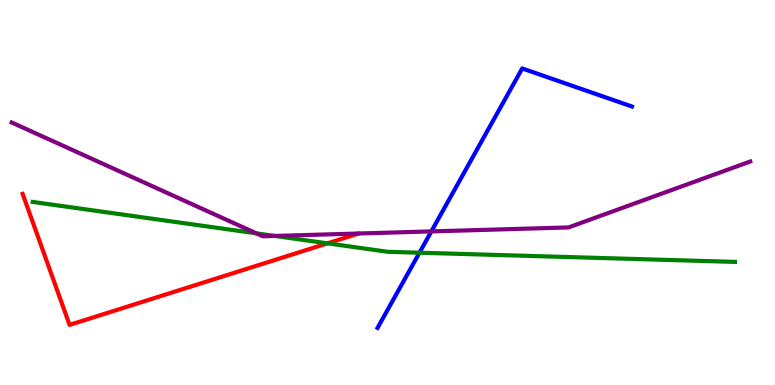[{'lines': ['blue', 'red'], 'intersections': []}, {'lines': ['green', 'red'], 'intersections': [{'x': 4.23, 'y': 3.68}]}, {'lines': ['purple', 'red'], 'intersections': []}, {'lines': ['blue', 'green'], 'intersections': [{'x': 5.41, 'y': 3.44}]}, {'lines': ['blue', 'purple'], 'intersections': [{'x': 5.57, 'y': 3.99}]}, {'lines': ['green', 'purple'], 'intersections': [{'x': 3.31, 'y': 3.94}, {'x': 3.55, 'y': 3.87}]}]